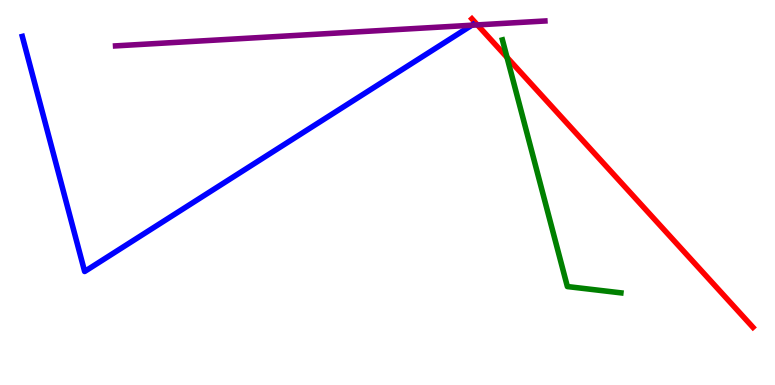[{'lines': ['blue', 'red'], 'intersections': []}, {'lines': ['green', 'red'], 'intersections': [{'x': 6.54, 'y': 8.51}]}, {'lines': ['purple', 'red'], 'intersections': [{'x': 6.16, 'y': 9.35}]}, {'lines': ['blue', 'green'], 'intersections': []}, {'lines': ['blue', 'purple'], 'intersections': [{'x': 6.09, 'y': 9.34}]}, {'lines': ['green', 'purple'], 'intersections': []}]